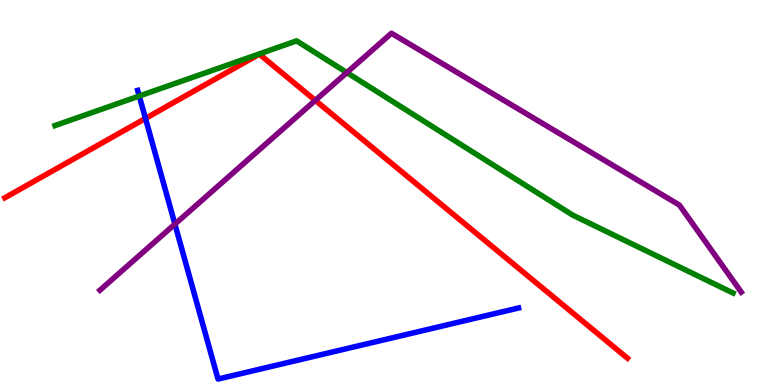[{'lines': ['blue', 'red'], 'intersections': [{'x': 1.88, 'y': 6.92}]}, {'lines': ['green', 'red'], 'intersections': []}, {'lines': ['purple', 'red'], 'intersections': [{'x': 4.07, 'y': 7.39}]}, {'lines': ['blue', 'green'], 'intersections': [{'x': 1.8, 'y': 7.51}]}, {'lines': ['blue', 'purple'], 'intersections': [{'x': 2.26, 'y': 4.18}]}, {'lines': ['green', 'purple'], 'intersections': [{'x': 4.48, 'y': 8.11}]}]